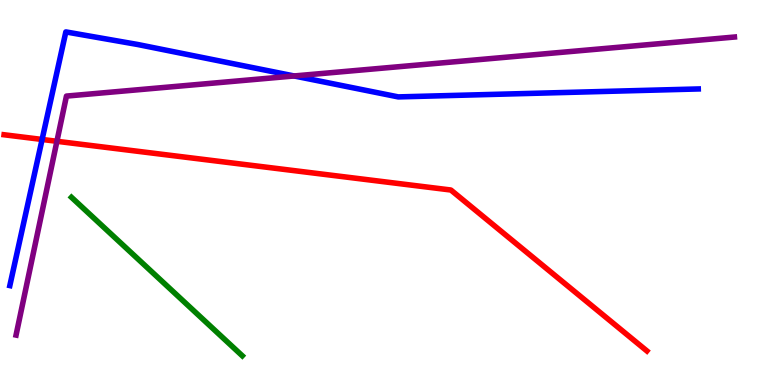[{'lines': ['blue', 'red'], 'intersections': [{'x': 0.543, 'y': 6.38}]}, {'lines': ['green', 'red'], 'intersections': []}, {'lines': ['purple', 'red'], 'intersections': [{'x': 0.734, 'y': 6.33}]}, {'lines': ['blue', 'green'], 'intersections': []}, {'lines': ['blue', 'purple'], 'intersections': [{'x': 3.8, 'y': 8.03}]}, {'lines': ['green', 'purple'], 'intersections': []}]